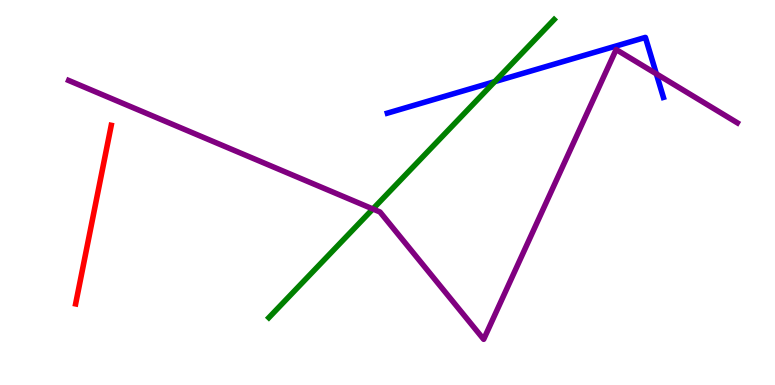[{'lines': ['blue', 'red'], 'intersections': []}, {'lines': ['green', 'red'], 'intersections': []}, {'lines': ['purple', 'red'], 'intersections': []}, {'lines': ['blue', 'green'], 'intersections': [{'x': 6.38, 'y': 7.88}]}, {'lines': ['blue', 'purple'], 'intersections': [{'x': 8.47, 'y': 8.08}]}, {'lines': ['green', 'purple'], 'intersections': [{'x': 4.81, 'y': 4.57}]}]